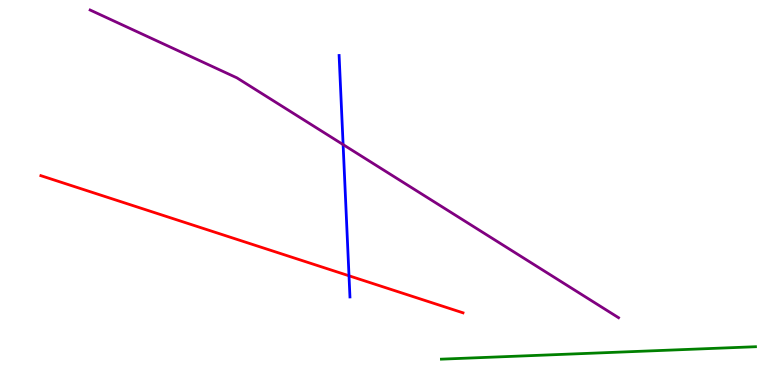[{'lines': ['blue', 'red'], 'intersections': [{'x': 4.5, 'y': 2.84}]}, {'lines': ['green', 'red'], 'intersections': []}, {'lines': ['purple', 'red'], 'intersections': []}, {'lines': ['blue', 'green'], 'intersections': []}, {'lines': ['blue', 'purple'], 'intersections': [{'x': 4.43, 'y': 6.24}]}, {'lines': ['green', 'purple'], 'intersections': []}]